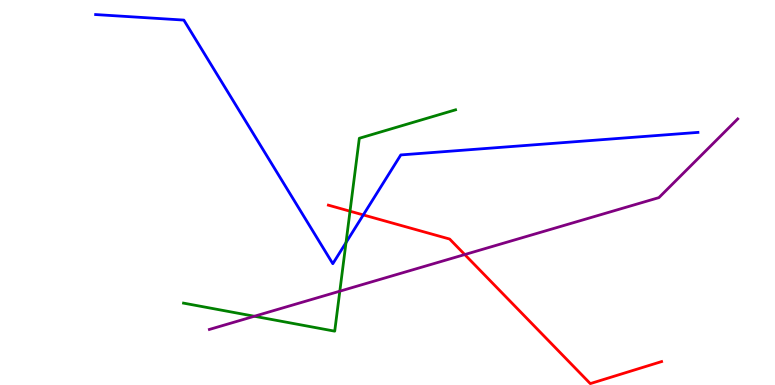[{'lines': ['blue', 'red'], 'intersections': [{'x': 4.69, 'y': 4.42}]}, {'lines': ['green', 'red'], 'intersections': [{'x': 4.52, 'y': 4.51}]}, {'lines': ['purple', 'red'], 'intersections': [{'x': 6.0, 'y': 3.39}]}, {'lines': ['blue', 'green'], 'intersections': [{'x': 4.46, 'y': 3.7}]}, {'lines': ['blue', 'purple'], 'intersections': []}, {'lines': ['green', 'purple'], 'intersections': [{'x': 3.28, 'y': 1.79}, {'x': 4.38, 'y': 2.44}]}]